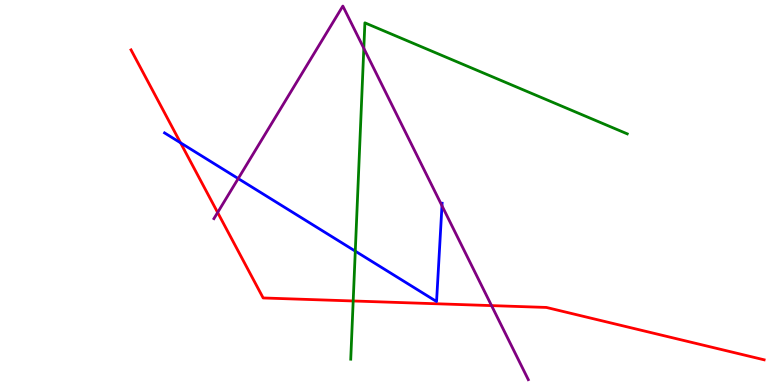[{'lines': ['blue', 'red'], 'intersections': [{'x': 2.33, 'y': 6.29}]}, {'lines': ['green', 'red'], 'intersections': [{'x': 4.56, 'y': 2.18}]}, {'lines': ['purple', 'red'], 'intersections': [{'x': 2.81, 'y': 4.48}, {'x': 6.34, 'y': 2.06}]}, {'lines': ['blue', 'green'], 'intersections': [{'x': 4.58, 'y': 3.48}]}, {'lines': ['blue', 'purple'], 'intersections': [{'x': 3.07, 'y': 5.36}, {'x': 5.7, 'y': 4.66}]}, {'lines': ['green', 'purple'], 'intersections': [{'x': 4.69, 'y': 8.75}]}]